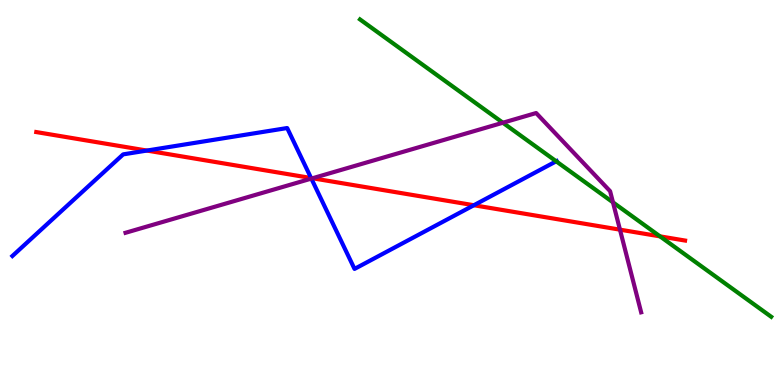[{'lines': ['blue', 'red'], 'intersections': [{'x': 1.9, 'y': 6.09}, {'x': 4.01, 'y': 5.38}, {'x': 6.11, 'y': 4.67}]}, {'lines': ['green', 'red'], 'intersections': [{'x': 8.52, 'y': 3.86}]}, {'lines': ['purple', 'red'], 'intersections': [{'x': 4.03, 'y': 5.37}, {'x': 8.0, 'y': 4.03}]}, {'lines': ['blue', 'green'], 'intersections': [{'x': 7.18, 'y': 5.81}]}, {'lines': ['blue', 'purple'], 'intersections': [{'x': 4.02, 'y': 5.36}]}, {'lines': ['green', 'purple'], 'intersections': [{'x': 6.49, 'y': 6.81}, {'x': 7.91, 'y': 4.74}]}]